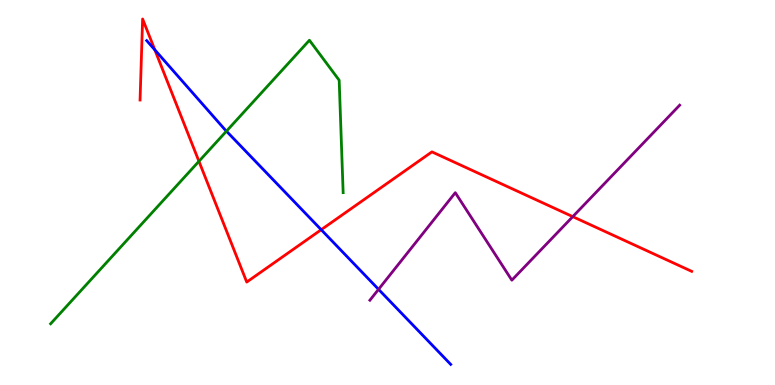[{'lines': ['blue', 'red'], 'intersections': [{'x': 2.0, 'y': 8.7}, {'x': 4.14, 'y': 4.03}]}, {'lines': ['green', 'red'], 'intersections': [{'x': 2.57, 'y': 5.81}]}, {'lines': ['purple', 'red'], 'intersections': [{'x': 7.39, 'y': 4.37}]}, {'lines': ['blue', 'green'], 'intersections': [{'x': 2.92, 'y': 6.59}]}, {'lines': ['blue', 'purple'], 'intersections': [{'x': 4.88, 'y': 2.48}]}, {'lines': ['green', 'purple'], 'intersections': []}]